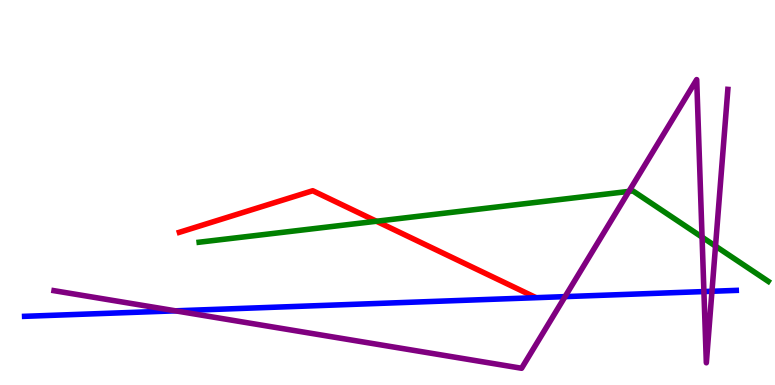[{'lines': ['blue', 'red'], 'intersections': []}, {'lines': ['green', 'red'], 'intersections': [{'x': 4.86, 'y': 4.25}]}, {'lines': ['purple', 'red'], 'intersections': []}, {'lines': ['blue', 'green'], 'intersections': []}, {'lines': ['blue', 'purple'], 'intersections': [{'x': 2.26, 'y': 1.93}, {'x': 7.29, 'y': 2.3}, {'x': 9.08, 'y': 2.43}, {'x': 9.19, 'y': 2.43}]}, {'lines': ['green', 'purple'], 'intersections': [{'x': 8.11, 'y': 5.03}, {'x': 9.06, 'y': 3.84}, {'x': 9.23, 'y': 3.61}]}]